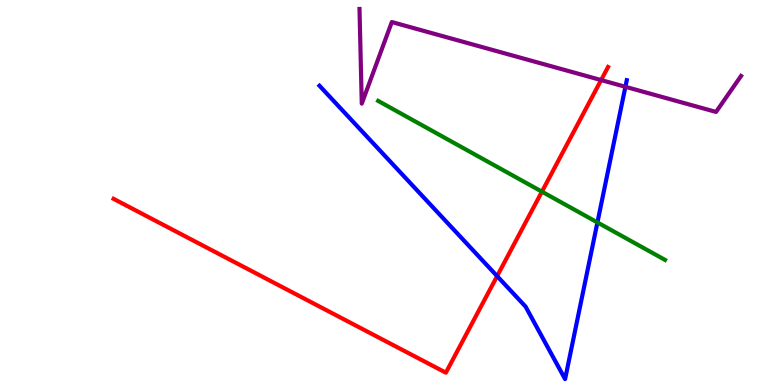[{'lines': ['blue', 'red'], 'intersections': [{'x': 6.41, 'y': 2.83}]}, {'lines': ['green', 'red'], 'intersections': [{'x': 6.99, 'y': 5.02}]}, {'lines': ['purple', 'red'], 'intersections': [{'x': 7.76, 'y': 7.92}]}, {'lines': ['blue', 'green'], 'intersections': [{'x': 7.71, 'y': 4.22}]}, {'lines': ['blue', 'purple'], 'intersections': [{'x': 8.07, 'y': 7.75}]}, {'lines': ['green', 'purple'], 'intersections': []}]